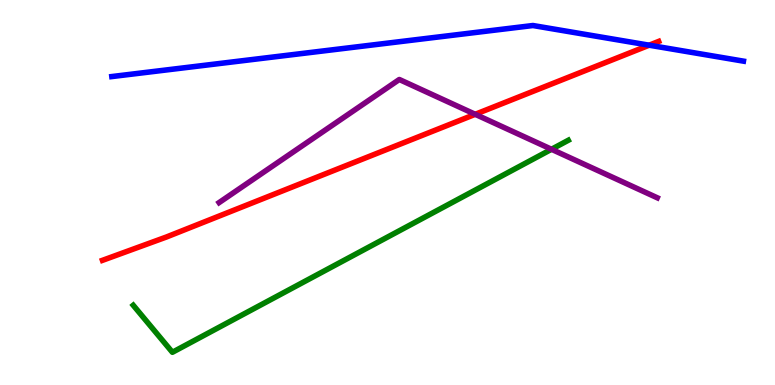[{'lines': ['blue', 'red'], 'intersections': [{'x': 8.38, 'y': 8.83}]}, {'lines': ['green', 'red'], 'intersections': []}, {'lines': ['purple', 'red'], 'intersections': [{'x': 6.13, 'y': 7.03}]}, {'lines': ['blue', 'green'], 'intersections': []}, {'lines': ['blue', 'purple'], 'intersections': []}, {'lines': ['green', 'purple'], 'intersections': [{'x': 7.12, 'y': 6.12}]}]